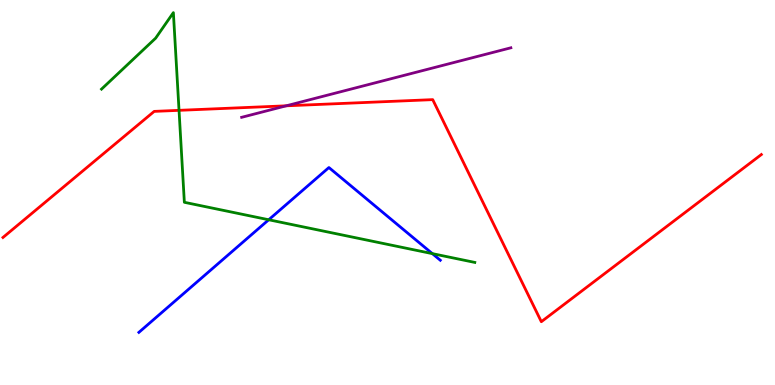[{'lines': ['blue', 'red'], 'intersections': []}, {'lines': ['green', 'red'], 'intersections': [{'x': 2.31, 'y': 7.13}]}, {'lines': ['purple', 'red'], 'intersections': [{'x': 3.69, 'y': 7.25}]}, {'lines': ['blue', 'green'], 'intersections': [{'x': 3.47, 'y': 4.29}, {'x': 5.58, 'y': 3.41}]}, {'lines': ['blue', 'purple'], 'intersections': []}, {'lines': ['green', 'purple'], 'intersections': []}]